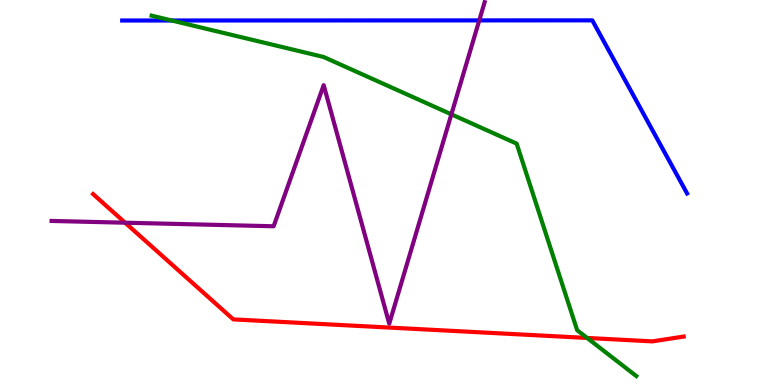[{'lines': ['blue', 'red'], 'intersections': []}, {'lines': ['green', 'red'], 'intersections': [{'x': 7.58, 'y': 1.22}]}, {'lines': ['purple', 'red'], 'intersections': [{'x': 1.61, 'y': 4.22}]}, {'lines': ['blue', 'green'], 'intersections': [{'x': 2.22, 'y': 9.47}]}, {'lines': ['blue', 'purple'], 'intersections': [{'x': 6.18, 'y': 9.47}]}, {'lines': ['green', 'purple'], 'intersections': [{'x': 5.82, 'y': 7.03}]}]